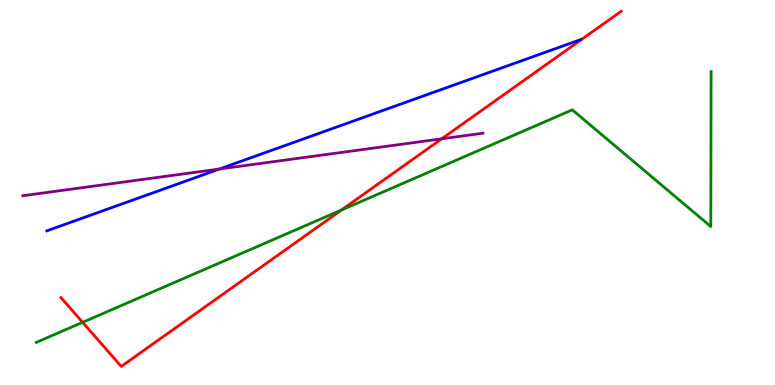[{'lines': ['blue', 'red'], 'intersections': []}, {'lines': ['green', 'red'], 'intersections': [{'x': 1.07, 'y': 1.63}, {'x': 4.41, 'y': 4.55}]}, {'lines': ['purple', 'red'], 'intersections': [{'x': 5.7, 'y': 6.39}]}, {'lines': ['blue', 'green'], 'intersections': []}, {'lines': ['blue', 'purple'], 'intersections': [{'x': 2.83, 'y': 5.61}]}, {'lines': ['green', 'purple'], 'intersections': []}]